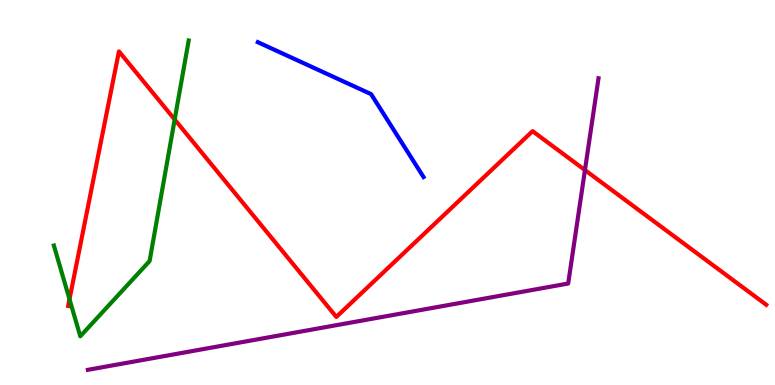[{'lines': ['blue', 'red'], 'intersections': []}, {'lines': ['green', 'red'], 'intersections': [{'x': 0.897, 'y': 2.23}, {'x': 2.25, 'y': 6.9}]}, {'lines': ['purple', 'red'], 'intersections': [{'x': 7.55, 'y': 5.58}]}, {'lines': ['blue', 'green'], 'intersections': []}, {'lines': ['blue', 'purple'], 'intersections': []}, {'lines': ['green', 'purple'], 'intersections': []}]